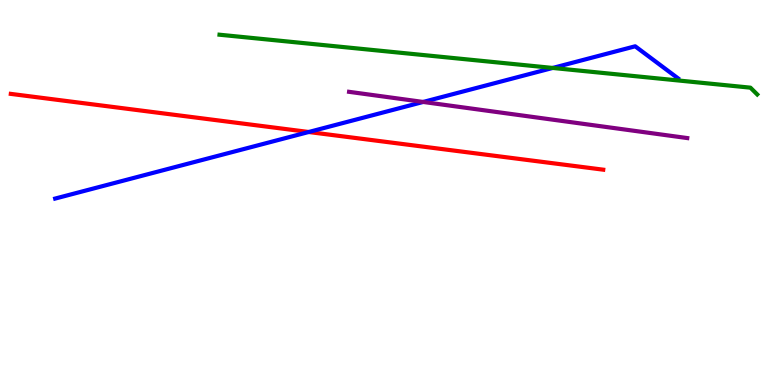[{'lines': ['blue', 'red'], 'intersections': [{'x': 3.98, 'y': 6.57}]}, {'lines': ['green', 'red'], 'intersections': []}, {'lines': ['purple', 'red'], 'intersections': []}, {'lines': ['blue', 'green'], 'intersections': [{'x': 7.13, 'y': 8.24}]}, {'lines': ['blue', 'purple'], 'intersections': [{'x': 5.46, 'y': 7.35}]}, {'lines': ['green', 'purple'], 'intersections': []}]